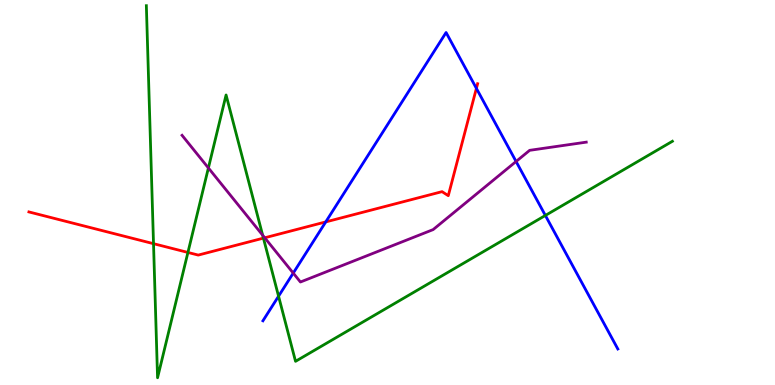[{'lines': ['blue', 'red'], 'intersections': [{'x': 4.2, 'y': 4.24}, {'x': 6.15, 'y': 7.7}]}, {'lines': ['green', 'red'], 'intersections': [{'x': 1.98, 'y': 3.67}, {'x': 2.42, 'y': 3.44}, {'x': 3.4, 'y': 3.81}]}, {'lines': ['purple', 'red'], 'intersections': [{'x': 3.42, 'y': 3.82}]}, {'lines': ['blue', 'green'], 'intersections': [{'x': 3.59, 'y': 2.31}, {'x': 7.04, 'y': 4.4}]}, {'lines': ['blue', 'purple'], 'intersections': [{'x': 3.78, 'y': 2.91}, {'x': 6.66, 'y': 5.81}]}, {'lines': ['green', 'purple'], 'intersections': [{'x': 2.69, 'y': 5.64}, {'x': 3.39, 'y': 3.89}]}]